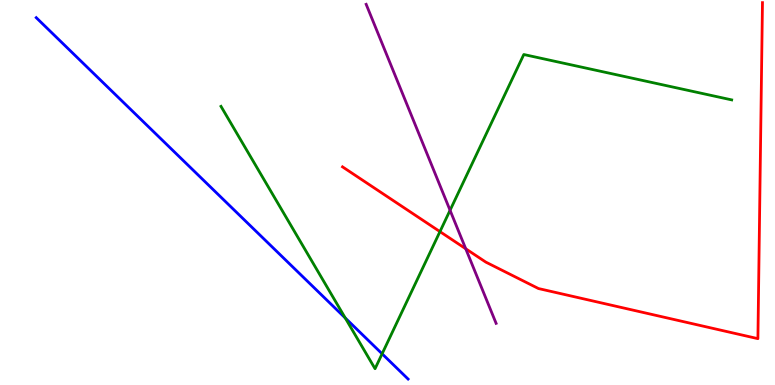[{'lines': ['blue', 'red'], 'intersections': []}, {'lines': ['green', 'red'], 'intersections': [{'x': 5.68, 'y': 3.98}]}, {'lines': ['purple', 'red'], 'intersections': [{'x': 6.01, 'y': 3.54}]}, {'lines': ['blue', 'green'], 'intersections': [{'x': 4.45, 'y': 1.74}, {'x': 4.93, 'y': 0.81}]}, {'lines': ['blue', 'purple'], 'intersections': []}, {'lines': ['green', 'purple'], 'intersections': [{'x': 5.81, 'y': 4.54}]}]